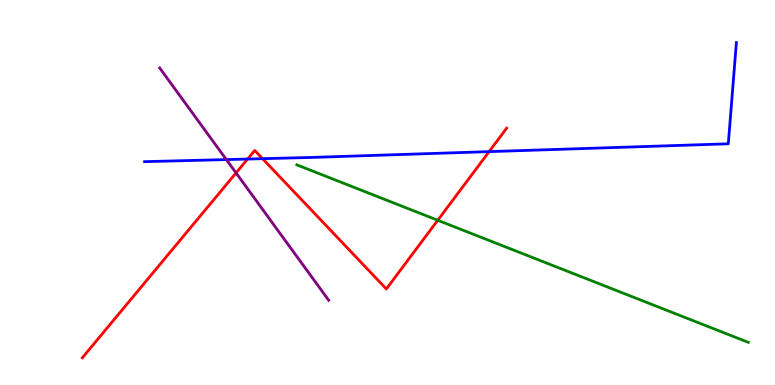[{'lines': ['blue', 'red'], 'intersections': [{'x': 3.19, 'y': 5.87}, {'x': 3.39, 'y': 5.88}, {'x': 6.31, 'y': 6.06}]}, {'lines': ['green', 'red'], 'intersections': [{'x': 5.65, 'y': 4.28}]}, {'lines': ['purple', 'red'], 'intersections': [{'x': 3.05, 'y': 5.51}]}, {'lines': ['blue', 'green'], 'intersections': []}, {'lines': ['blue', 'purple'], 'intersections': [{'x': 2.92, 'y': 5.85}]}, {'lines': ['green', 'purple'], 'intersections': []}]